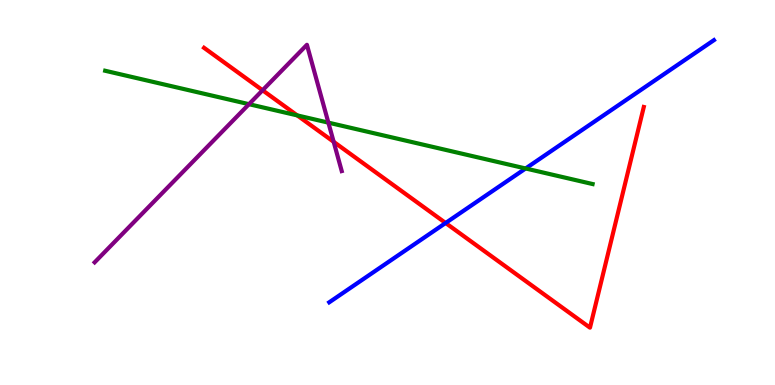[{'lines': ['blue', 'red'], 'intersections': [{'x': 5.75, 'y': 4.21}]}, {'lines': ['green', 'red'], 'intersections': [{'x': 3.84, 'y': 7.0}]}, {'lines': ['purple', 'red'], 'intersections': [{'x': 3.39, 'y': 7.66}, {'x': 4.31, 'y': 6.32}]}, {'lines': ['blue', 'green'], 'intersections': [{'x': 6.78, 'y': 5.62}]}, {'lines': ['blue', 'purple'], 'intersections': []}, {'lines': ['green', 'purple'], 'intersections': [{'x': 3.21, 'y': 7.29}, {'x': 4.24, 'y': 6.81}]}]